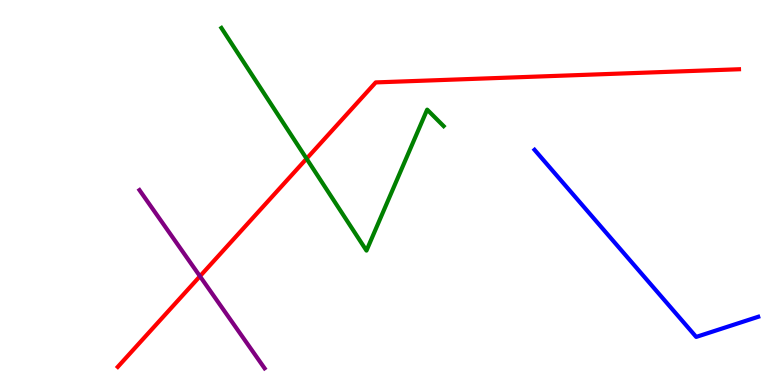[{'lines': ['blue', 'red'], 'intersections': []}, {'lines': ['green', 'red'], 'intersections': [{'x': 3.96, 'y': 5.88}]}, {'lines': ['purple', 'red'], 'intersections': [{'x': 2.58, 'y': 2.82}]}, {'lines': ['blue', 'green'], 'intersections': []}, {'lines': ['blue', 'purple'], 'intersections': []}, {'lines': ['green', 'purple'], 'intersections': []}]